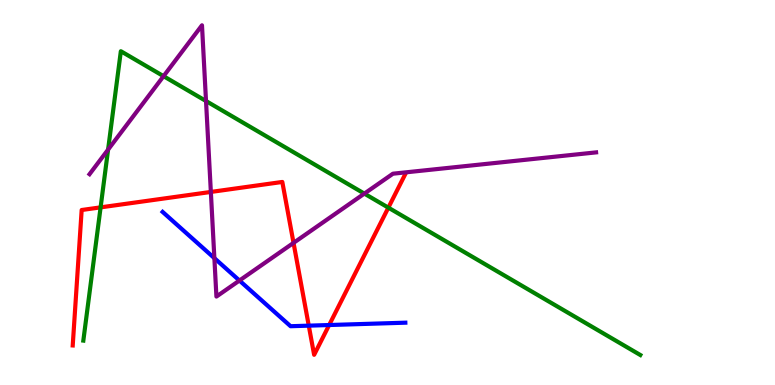[{'lines': ['blue', 'red'], 'intersections': [{'x': 3.98, 'y': 1.54}, {'x': 4.25, 'y': 1.56}]}, {'lines': ['green', 'red'], 'intersections': [{'x': 1.3, 'y': 4.61}, {'x': 5.01, 'y': 4.61}]}, {'lines': ['purple', 'red'], 'intersections': [{'x': 2.72, 'y': 5.01}, {'x': 3.79, 'y': 3.69}]}, {'lines': ['blue', 'green'], 'intersections': []}, {'lines': ['blue', 'purple'], 'intersections': [{'x': 2.77, 'y': 3.29}, {'x': 3.09, 'y': 2.71}]}, {'lines': ['green', 'purple'], 'intersections': [{'x': 1.39, 'y': 6.11}, {'x': 2.11, 'y': 8.02}, {'x': 2.66, 'y': 7.38}, {'x': 4.7, 'y': 4.97}]}]